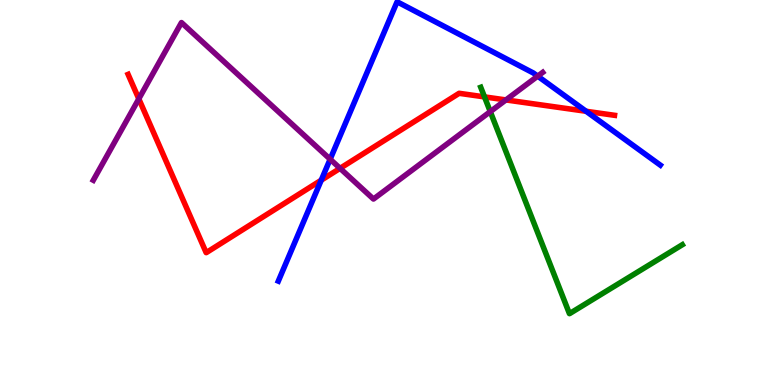[{'lines': ['blue', 'red'], 'intersections': [{'x': 4.14, 'y': 5.32}, {'x': 7.56, 'y': 7.11}]}, {'lines': ['green', 'red'], 'intersections': [{'x': 6.25, 'y': 7.48}]}, {'lines': ['purple', 'red'], 'intersections': [{'x': 1.79, 'y': 7.43}, {'x': 4.39, 'y': 5.63}, {'x': 6.53, 'y': 7.4}]}, {'lines': ['blue', 'green'], 'intersections': []}, {'lines': ['blue', 'purple'], 'intersections': [{'x': 4.26, 'y': 5.86}, {'x': 6.94, 'y': 8.02}]}, {'lines': ['green', 'purple'], 'intersections': [{'x': 6.33, 'y': 7.1}]}]